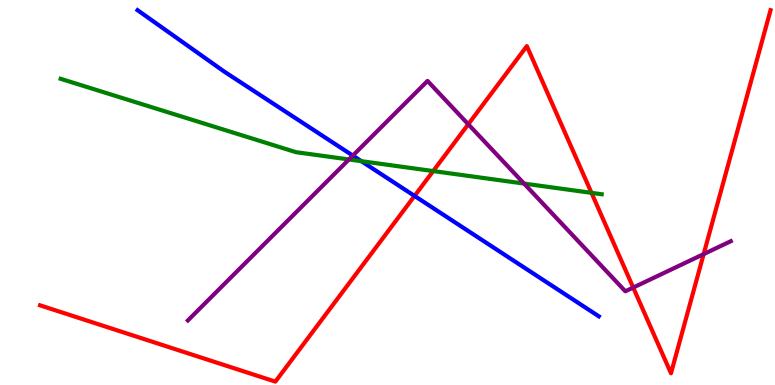[{'lines': ['blue', 'red'], 'intersections': [{'x': 5.35, 'y': 4.91}]}, {'lines': ['green', 'red'], 'intersections': [{'x': 5.59, 'y': 5.56}, {'x': 7.63, 'y': 4.99}]}, {'lines': ['purple', 'red'], 'intersections': [{'x': 6.04, 'y': 6.77}, {'x': 8.17, 'y': 2.53}, {'x': 9.08, 'y': 3.4}]}, {'lines': ['blue', 'green'], 'intersections': [{'x': 4.66, 'y': 5.81}]}, {'lines': ['blue', 'purple'], 'intersections': [{'x': 4.55, 'y': 5.96}]}, {'lines': ['green', 'purple'], 'intersections': [{'x': 4.5, 'y': 5.86}, {'x': 6.76, 'y': 5.23}]}]